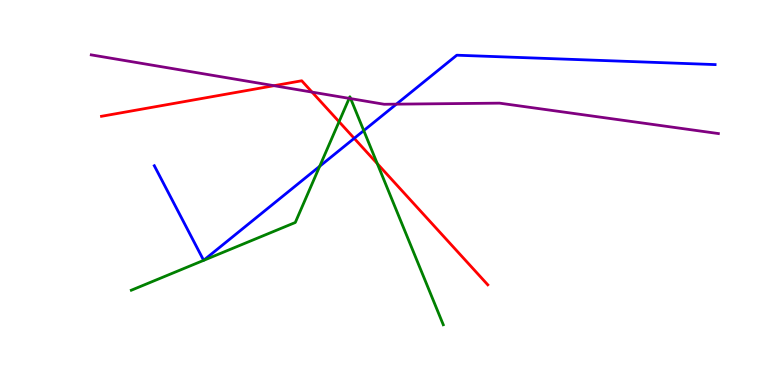[{'lines': ['blue', 'red'], 'intersections': [{'x': 4.57, 'y': 6.41}]}, {'lines': ['green', 'red'], 'intersections': [{'x': 4.37, 'y': 6.84}, {'x': 4.87, 'y': 5.75}]}, {'lines': ['purple', 'red'], 'intersections': [{'x': 3.54, 'y': 7.77}, {'x': 4.03, 'y': 7.61}]}, {'lines': ['blue', 'green'], 'intersections': [{'x': 4.12, 'y': 5.68}, {'x': 4.69, 'y': 6.61}]}, {'lines': ['blue', 'purple'], 'intersections': [{'x': 5.11, 'y': 7.29}]}, {'lines': ['green', 'purple'], 'intersections': [{'x': 4.51, 'y': 7.44}, {'x': 4.52, 'y': 7.44}]}]